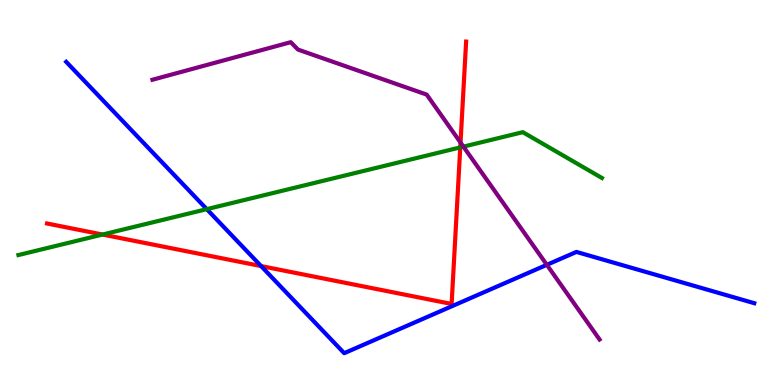[{'lines': ['blue', 'red'], 'intersections': [{'x': 3.37, 'y': 3.09}]}, {'lines': ['green', 'red'], 'intersections': [{'x': 1.32, 'y': 3.91}, {'x': 5.94, 'y': 6.17}]}, {'lines': ['purple', 'red'], 'intersections': [{'x': 5.94, 'y': 6.3}]}, {'lines': ['blue', 'green'], 'intersections': [{'x': 2.67, 'y': 4.57}]}, {'lines': ['blue', 'purple'], 'intersections': [{'x': 7.06, 'y': 3.12}]}, {'lines': ['green', 'purple'], 'intersections': [{'x': 5.98, 'y': 6.19}]}]